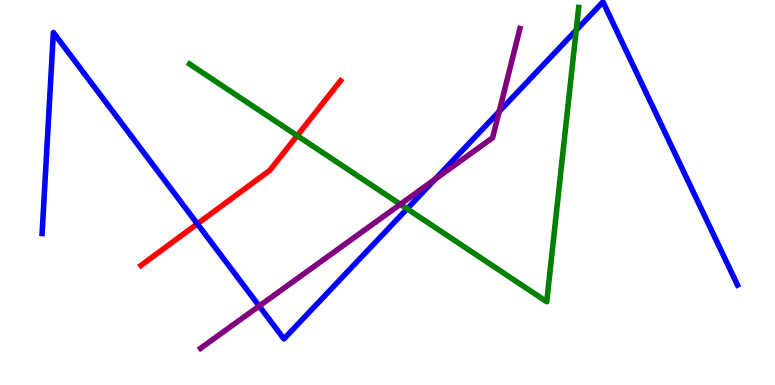[{'lines': ['blue', 'red'], 'intersections': [{'x': 2.55, 'y': 4.19}]}, {'lines': ['green', 'red'], 'intersections': [{'x': 3.83, 'y': 6.48}]}, {'lines': ['purple', 'red'], 'intersections': []}, {'lines': ['blue', 'green'], 'intersections': [{'x': 5.25, 'y': 4.58}, {'x': 7.43, 'y': 9.22}]}, {'lines': ['blue', 'purple'], 'intersections': [{'x': 3.34, 'y': 2.05}, {'x': 5.61, 'y': 5.34}, {'x': 6.44, 'y': 7.1}]}, {'lines': ['green', 'purple'], 'intersections': [{'x': 5.17, 'y': 4.69}]}]